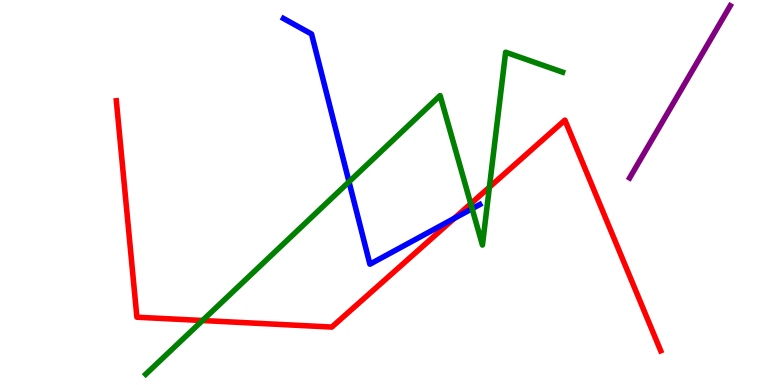[{'lines': ['blue', 'red'], 'intersections': [{'x': 5.86, 'y': 4.33}]}, {'lines': ['green', 'red'], 'intersections': [{'x': 2.61, 'y': 1.67}, {'x': 6.07, 'y': 4.71}, {'x': 6.31, 'y': 5.14}]}, {'lines': ['purple', 'red'], 'intersections': []}, {'lines': ['blue', 'green'], 'intersections': [{'x': 4.5, 'y': 5.28}, {'x': 6.09, 'y': 4.58}]}, {'lines': ['blue', 'purple'], 'intersections': []}, {'lines': ['green', 'purple'], 'intersections': []}]